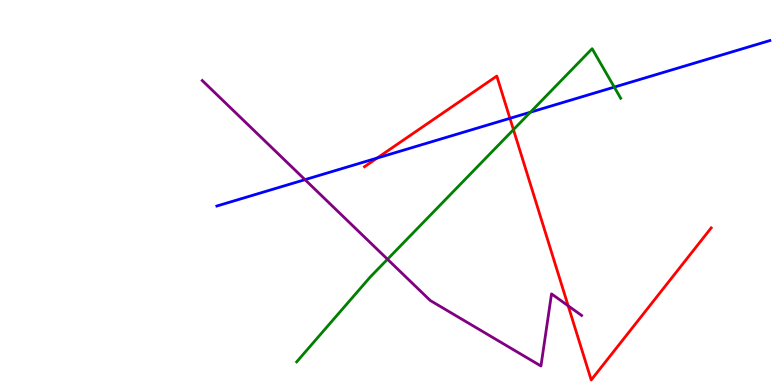[{'lines': ['blue', 'red'], 'intersections': [{'x': 4.87, 'y': 5.89}, {'x': 6.58, 'y': 6.93}]}, {'lines': ['green', 'red'], 'intersections': [{'x': 6.63, 'y': 6.63}]}, {'lines': ['purple', 'red'], 'intersections': [{'x': 7.33, 'y': 2.06}]}, {'lines': ['blue', 'green'], 'intersections': [{'x': 6.84, 'y': 7.09}, {'x': 7.93, 'y': 7.74}]}, {'lines': ['blue', 'purple'], 'intersections': [{'x': 3.94, 'y': 5.33}]}, {'lines': ['green', 'purple'], 'intersections': [{'x': 5.0, 'y': 3.27}]}]